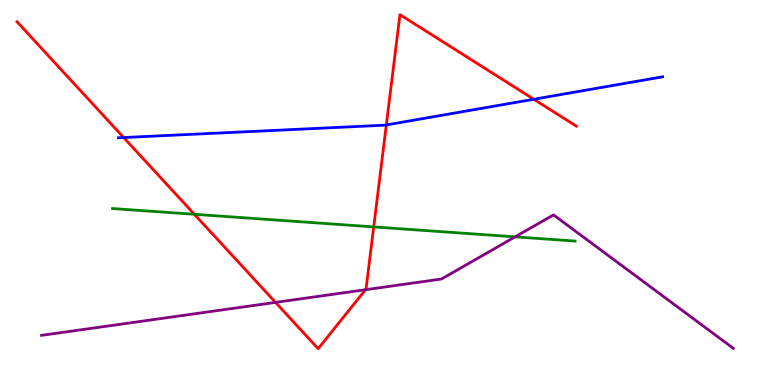[{'lines': ['blue', 'red'], 'intersections': [{'x': 1.6, 'y': 6.43}, {'x': 4.98, 'y': 6.75}, {'x': 6.89, 'y': 7.42}]}, {'lines': ['green', 'red'], 'intersections': [{'x': 2.51, 'y': 4.43}, {'x': 4.82, 'y': 4.11}]}, {'lines': ['purple', 'red'], 'intersections': [{'x': 3.56, 'y': 2.15}, {'x': 4.72, 'y': 2.47}]}, {'lines': ['blue', 'green'], 'intersections': []}, {'lines': ['blue', 'purple'], 'intersections': []}, {'lines': ['green', 'purple'], 'intersections': [{'x': 6.65, 'y': 3.85}]}]